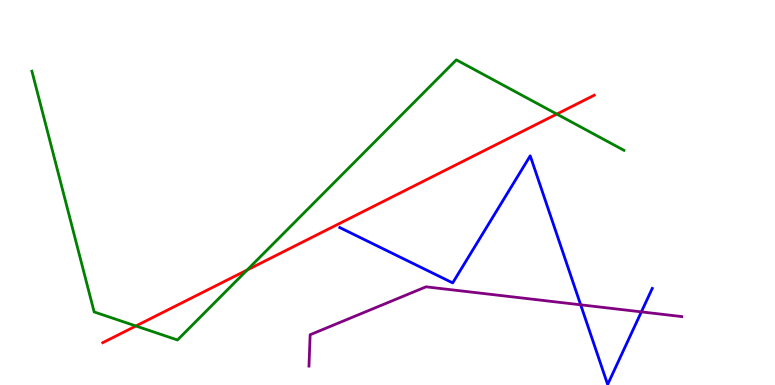[{'lines': ['blue', 'red'], 'intersections': []}, {'lines': ['green', 'red'], 'intersections': [{'x': 1.75, 'y': 1.53}, {'x': 3.19, 'y': 2.99}, {'x': 7.18, 'y': 7.04}]}, {'lines': ['purple', 'red'], 'intersections': []}, {'lines': ['blue', 'green'], 'intersections': []}, {'lines': ['blue', 'purple'], 'intersections': [{'x': 7.49, 'y': 2.08}, {'x': 8.28, 'y': 1.9}]}, {'lines': ['green', 'purple'], 'intersections': []}]